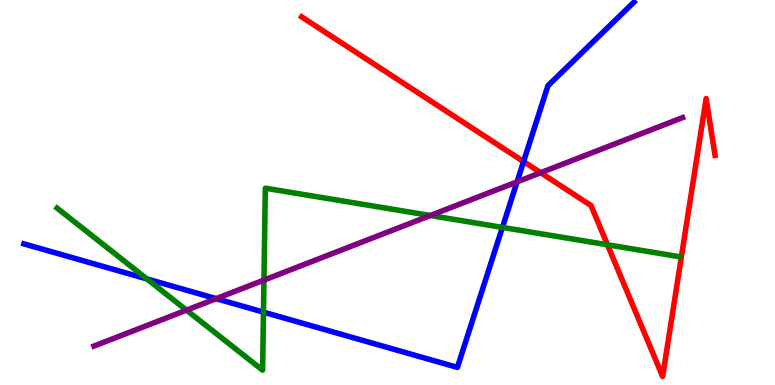[{'lines': ['blue', 'red'], 'intersections': [{'x': 6.76, 'y': 5.8}]}, {'lines': ['green', 'red'], 'intersections': [{'x': 7.84, 'y': 3.64}]}, {'lines': ['purple', 'red'], 'intersections': [{'x': 6.98, 'y': 5.51}]}, {'lines': ['blue', 'green'], 'intersections': [{'x': 1.9, 'y': 2.76}, {'x': 3.4, 'y': 1.89}, {'x': 6.48, 'y': 4.09}]}, {'lines': ['blue', 'purple'], 'intersections': [{'x': 2.79, 'y': 2.24}, {'x': 6.67, 'y': 5.28}]}, {'lines': ['green', 'purple'], 'intersections': [{'x': 2.41, 'y': 1.94}, {'x': 3.41, 'y': 2.72}, {'x': 5.55, 'y': 4.4}]}]